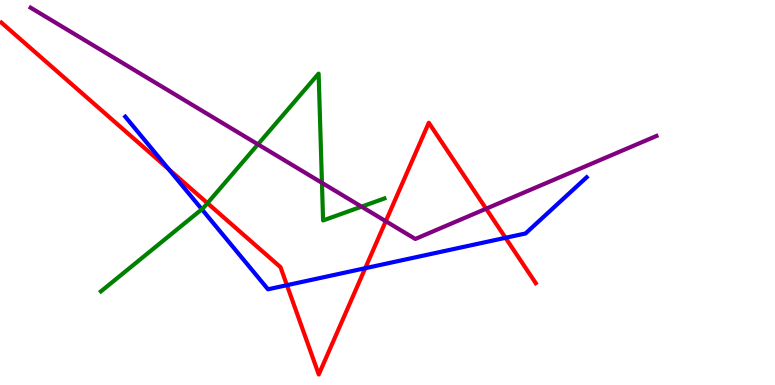[{'lines': ['blue', 'red'], 'intersections': [{'x': 2.18, 'y': 5.61}, {'x': 3.7, 'y': 2.59}, {'x': 4.71, 'y': 3.03}, {'x': 6.52, 'y': 3.82}]}, {'lines': ['green', 'red'], 'intersections': [{'x': 2.68, 'y': 4.72}]}, {'lines': ['purple', 'red'], 'intersections': [{'x': 4.98, 'y': 4.25}, {'x': 6.27, 'y': 4.58}]}, {'lines': ['blue', 'green'], 'intersections': [{'x': 2.6, 'y': 4.56}]}, {'lines': ['blue', 'purple'], 'intersections': []}, {'lines': ['green', 'purple'], 'intersections': [{'x': 3.33, 'y': 6.25}, {'x': 4.15, 'y': 5.25}, {'x': 4.67, 'y': 4.63}]}]